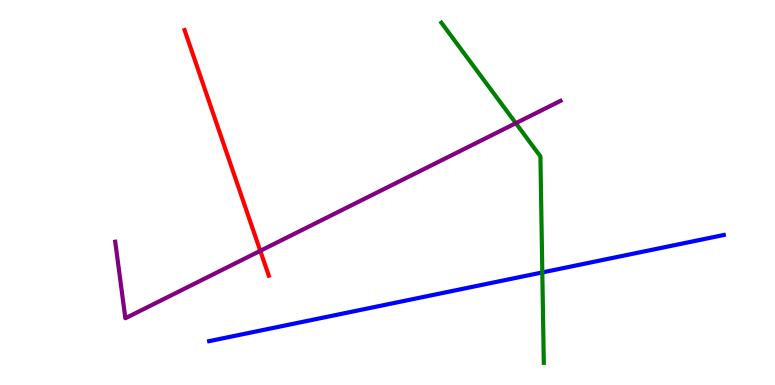[{'lines': ['blue', 'red'], 'intersections': []}, {'lines': ['green', 'red'], 'intersections': []}, {'lines': ['purple', 'red'], 'intersections': [{'x': 3.36, 'y': 3.48}]}, {'lines': ['blue', 'green'], 'intersections': [{'x': 7.0, 'y': 2.92}]}, {'lines': ['blue', 'purple'], 'intersections': []}, {'lines': ['green', 'purple'], 'intersections': [{'x': 6.66, 'y': 6.8}]}]